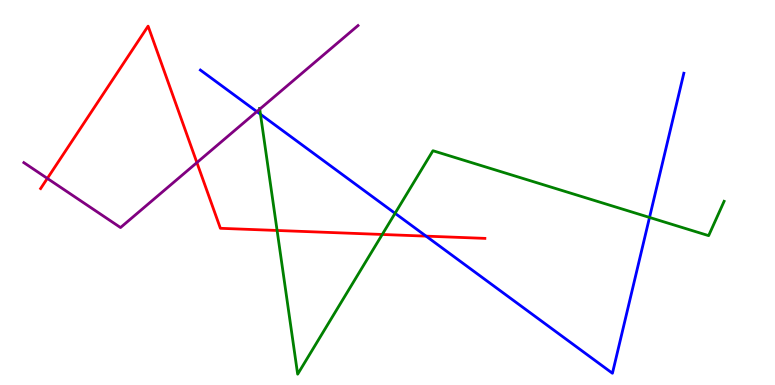[{'lines': ['blue', 'red'], 'intersections': [{'x': 5.5, 'y': 3.87}]}, {'lines': ['green', 'red'], 'intersections': [{'x': 3.58, 'y': 4.01}, {'x': 4.93, 'y': 3.91}]}, {'lines': ['purple', 'red'], 'intersections': [{'x': 0.611, 'y': 5.37}, {'x': 2.54, 'y': 5.78}]}, {'lines': ['blue', 'green'], 'intersections': [{'x': 3.36, 'y': 7.03}, {'x': 5.1, 'y': 4.46}, {'x': 8.38, 'y': 4.35}]}, {'lines': ['blue', 'purple'], 'intersections': [{'x': 3.31, 'y': 7.1}]}, {'lines': ['green', 'purple'], 'intersections': [{'x': 3.35, 'y': 7.17}]}]